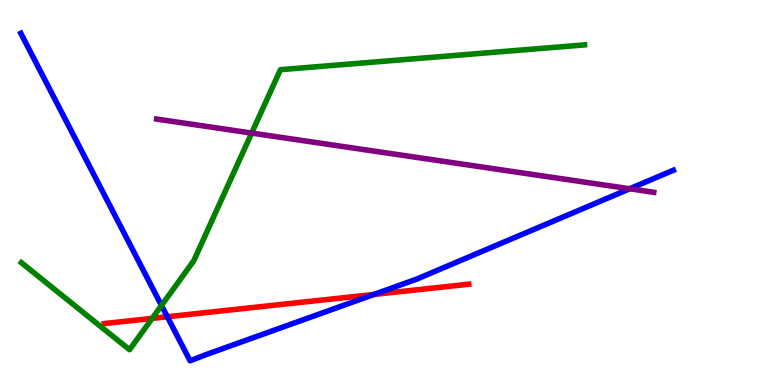[{'lines': ['blue', 'red'], 'intersections': [{'x': 2.16, 'y': 1.77}, {'x': 4.82, 'y': 2.35}]}, {'lines': ['green', 'red'], 'intersections': [{'x': 1.96, 'y': 1.73}]}, {'lines': ['purple', 'red'], 'intersections': []}, {'lines': ['blue', 'green'], 'intersections': [{'x': 2.08, 'y': 2.07}]}, {'lines': ['blue', 'purple'], 'intersections': [{'x': 8.13, 'y': 5.1}]}, {'lines': ['green', 'purple'], 'intersections': [{'x': 3.25, 'y': 6.54}]}]